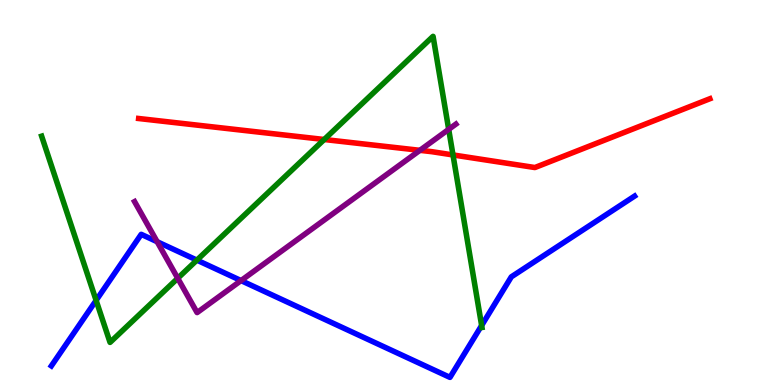[{'lines': ['blue', 'red'], 'intersections': []}, {'lines': ['green', 'red'], 'intersections': [{'x': 4.18, 'y': 6.38}, {'x': 5.85, 'y': 5.98}]}, {'lines': ['purple', 'red'], 'intersections': [{'x': 5.42, 'y': 6.1}]}, {'lines': ['blue', 'green'], 'intersections': [{'x': 1.24, 'y': 2.2}, {'x': 2.54, 'y': 3.24}, {'x': 6.21, 'y': 1.55}]}, {'lines': ['blue', 'purple'], 'intersections': [{'x': 2.03, 'y': 3.72}, {'x': 3.11, 'y': 2.71}]}, {'lines': ['green', 'purple'], 'intersections': [{'x': 2.29, 'y': 2.77}, {'x': 5.79, 'y': 6.64}]}]